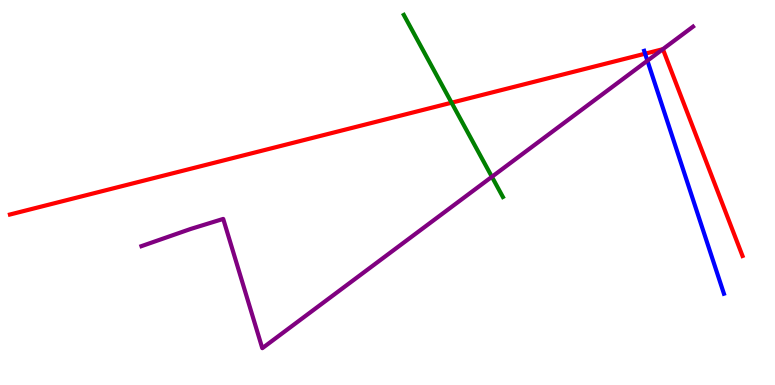[{'lines': ['blue', 'red'], 'intersections': [{'x': 8.32, 'y': 8.61}]}, {'lines': ['green', 'red'], 'intersections': [{'x': 5.83, 'y': 7.33}]}, {'lines': ['purple', 'red'], 'intersections': [{'x': 8.55, 'y': 8.72}]}, {'lines': ['blue', 'green'], 'intersections': []}, {'lines': ['blue', 'purple'], 'intersections': [{'x': 8.35, 'y': 8.42}]}, {'lines': ['green', 'purple'], 'intersections': [{'x': 6.35, 'y': 5.41}]}]